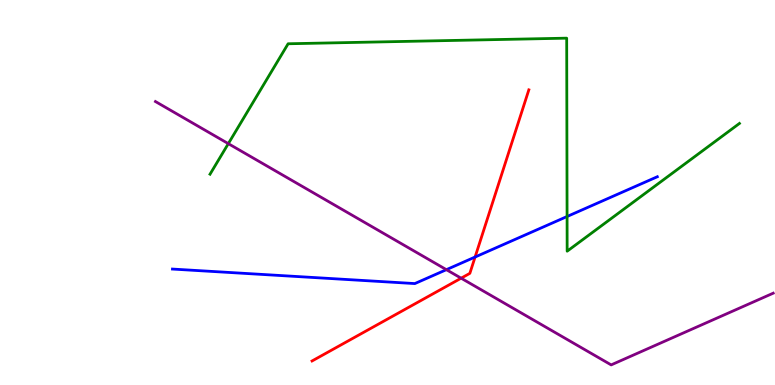[{'lines': ['blue', 'red'], 'intersections': [{'x': 6.13, 'y': 3.32}]}, {'lines': ['green', 'red'], 'intersections': []}, {'lines': ['purple', 'red'], 'intersections': [{'x': 5.95, 'y': 2.77}]}, {'lines': ['blue', 'green'], 'intersections': [{'x': 7.32, 'y': 4.38}]}, {'lines': ['blue', 'purple'], 'intersections': [{'x': 5.76, 'y': 3.0}]}, {'lines': ['green', 'purple'], 'intersections': [{'x': 2.95, 'y': 6.27}]}]